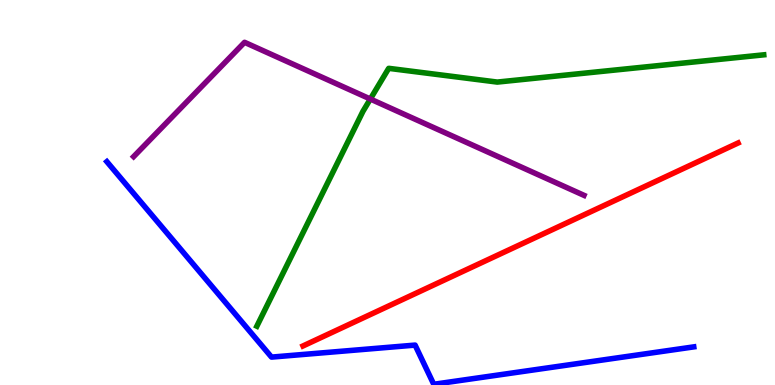[{'lines': ['blue', 'red'], 'intersections': []}, {'lines': ['green', 'red'], 'intersections': []}, {'lines': ['purple', 'red'], 'intersections': []}, {'lines': ['blue', 'green'], 'intersections': []}, {'lines': ['blue', 'purple'], 'intersections': []}, {'lines': ['green', 'purple'], 'intersections': [{'x': 4.78, 'y': 7.43}]}]